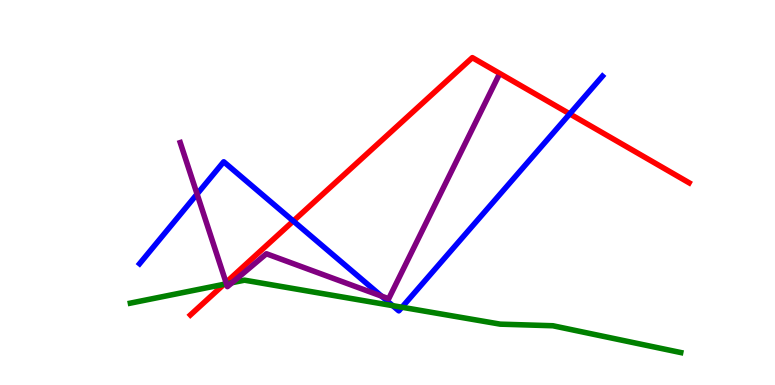[{'lines': ['blue', 'red'], 'intersections': [{'x': 3.78, 'y': 4.26}, {'x': 7.35, 'y': 7.04}]}, {'lines': ['green', 'red'], 'intersections': [{'x': 2.89, 'y': 2.62}]}, {'lines': ['purple', 'red'], 'intersections': [{'x': 2.92, 'y': 2.66}]}, {'lines': ['blue', 'green'], 'intersections': [{'x': 5.07, 'y': 2.06}, {'x': 5.19, 'y': 2.02}]}, {'lines': ['blue', 'purple'], 'intersections': [{'x': 2.54, 'y': 4.96}, {'x': 4.92, 'y': 2.31}]}, {'lines': ['green', 'purple'], 'intersections': [{'x': 2.92, 'y': 2.63}, {'x': 2.99, 'y': 2.66}]}]